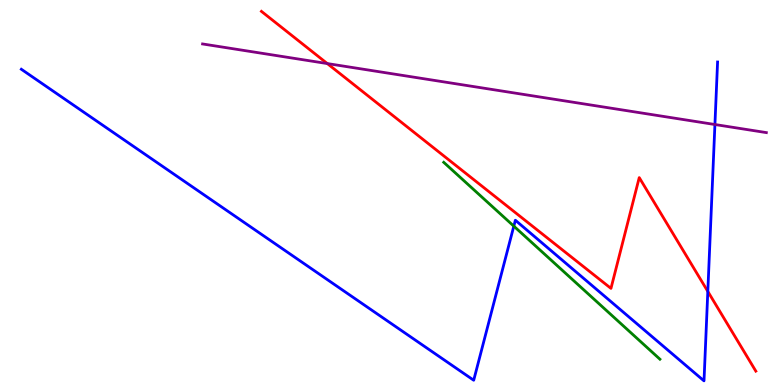[{'lines': ['blue', 'red'], 'intersections': [{'x': 9.13, 'y': 2.43}]}, {'lines': ['green', 'red'], 'intersections': []}, {'lines': ['purple', 'red'], 'intersections': [{'x': 4.22, 'y': 8.35}]}, {'lines': ['blue', 'green'], 'intersections': [{'x': 6.63, 'y': 4.13}]}, {'lines': ['blue', 'purple'], 'intersections': [{'x': 9.22, 'y': 6.77}]}, {'lines': ['green', 'purple'], 'intersections': []}]